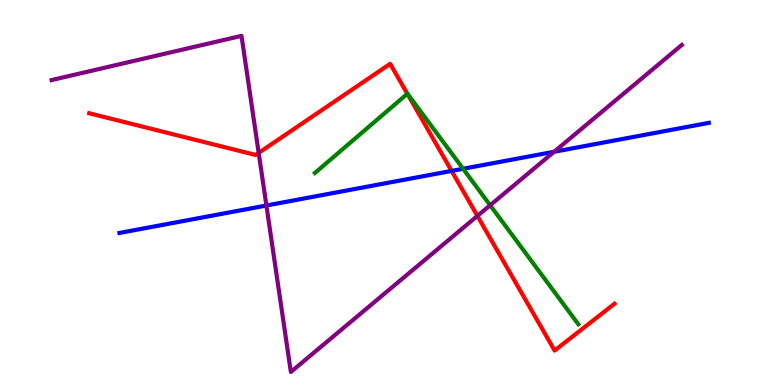[{'lines': ['blue', 'red'], 'intersections': [{'x': 5.83, 'y': 5.56}]}, {'lines': ['green', 'red'], 'intersections': [{'x': 5.26, 'y': 7.56}]}, {'lines': ['purple', 'red'], 'intersections': [{'x': 3.34, 'y': 6.03}, {'x': 6.16, 'y': 4.39}]}, {'lines': ['blue', 'green'], 'intersections': [{'x': 5.98, 'y': 5.62}]}, {'lines': ['blue', 'purple'], 'intersections': [{'x': 3.44, 'y': 4.66}, {'x': 7.15, 'y': 6.06}]}, {'lines': ['green', 'purple'], 'intersections': [{'x': 6.32, 'y': 4.67}]}]